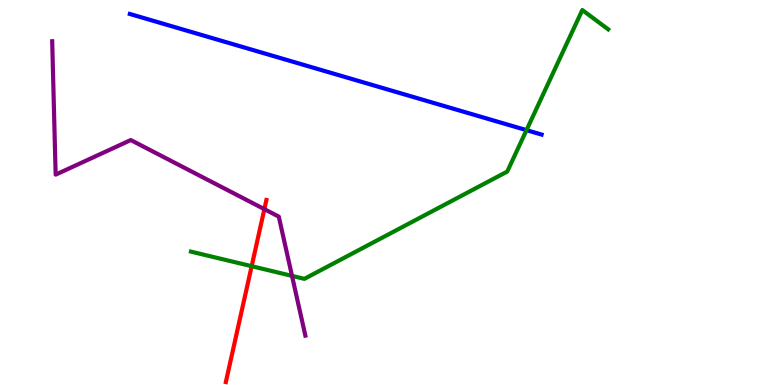[{'lines': ['blue', 'red'], 'intersections': []}, {'lines': ['green', 'red'], 'intersections': [{'x': 3.25, 'y': 3.09}]}, {'lines': ['purple', 'red'], 'intersections': [{'x': 3.41, 'y': 4.57}]}, {'lines': ['blue', 'green'], 'intersections': [{'x': 6.79, 'y': 6.62}]}, {'lines': ['blue', 'purple'], 'intersections': []}, {'lines': ['green', 'purple'], 'intersections': [{'x': 3.77, 'y': 2.83}]}]